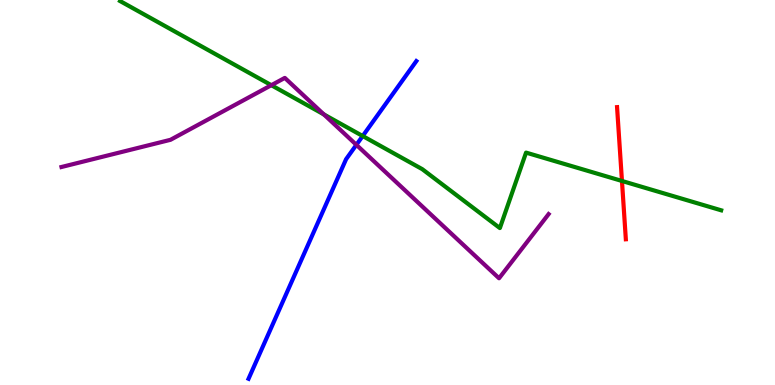[{'lines': ['blue', 'red'], 'intersections': []}, {'lines': ['green', 'red'], 'intersections': [{'x': 8.03, 'y': 5.3}]}, {'lines': ['purple', 'red'], 'intersections': []}, {'lines': ['blue', 'green'], 'intersections': [{'x': 4.68, 'y': 6.47}]}, {'lines': ['blue', 'purple'], 'intersections': [{'x': 4.6, 'y': 6.24}]}, {'lines': ['green', 'purple'], 'intersections': [{'x': 3.5, 'y': 7.79}, {'x': 4.18, 'y': 7.03}]}]